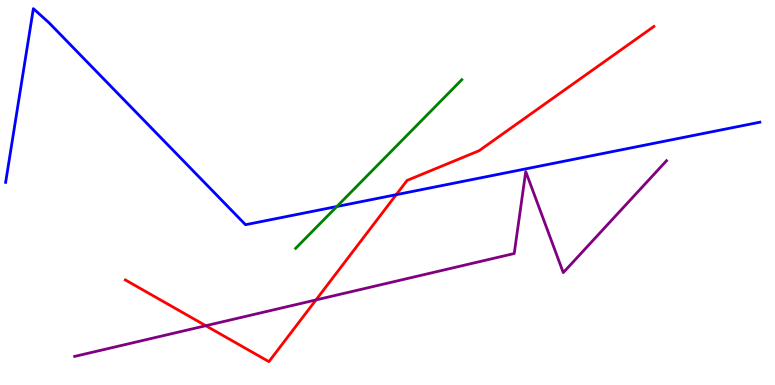[{'lines': ['blue', 'red'], 'intersections': [{'x': 5.11, 'y': 4.94}]}, {'lines': ['green', 'red'], 'intersections': []}, {'lines': ['purple', 'red'], 'intersections': [{'x': 2.66, 'y': 1.54}, {'x': 4.08, 'y': 2.21}]}, {'lines': ['blue', 'green'], 'intersections': [{'x': 4.35, 'y': 4.64}]}, {'lines': ['blue', 'purple'], 'intersections': []}, {'lines': ['green', 'purple'], 'intersections': []}]